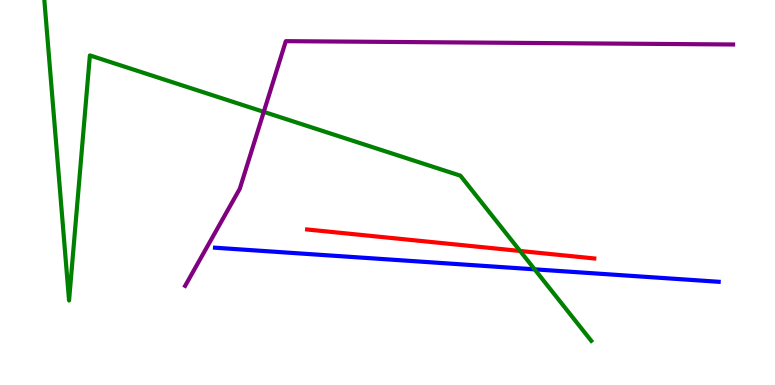[{'lines': ['blue', 'red'], 'intersections': []}, {'lines': ['green', 'red'], 'intersections': [{'x': 6.71, 'y': 3.48}]}, {'lines': ['purple', 'red'], 'intersections': []}, {'lines': ['blue', 'green'], 'intersections': [{'x': 6.9, 'y': 3.0}]}, {'lines': ['blue', 'purple'], 'intersections': []}, {'lines': ['green', 'purple'], 'intersections': [{'x': 3.4, 'y': 7.09}]}]